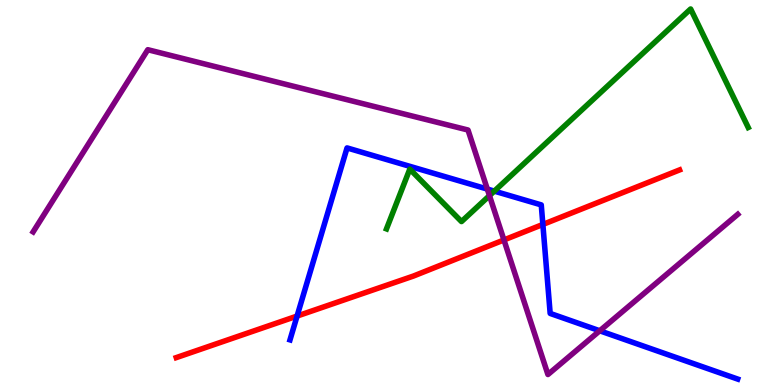[{'lines': ['blue', 'red'], 'intersections': [{'x': 3.83, 'y': 1.79}, {'x': 7.0, 'y': 4.17}]}, {'lines': ['green', 'red'], 'intersections': []}, {'lines': ['purple', 'red'], 'intersections': [{'x': 6.5, 'y': 3.77}]}, {'lines': ['blue', 'green'], 'intersections': [{'x': 6.38, 'y': 5.04}]}, {'lines': ['blue', 'purple'], 'intersections': [{'x': 6.29, 'y': 5.09}, {'x': 7.74, 'y': 1.41}]}, {'lines': ['green', 'purple'], 'intersections': [{'x': 6.32, 'y': 4.92}]}]